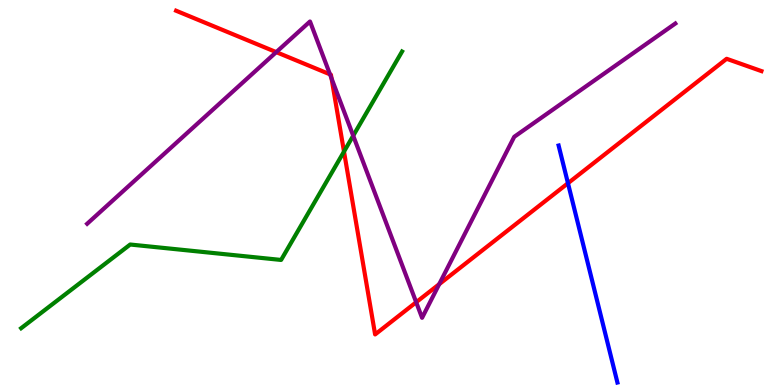[{'lines': ['blue', 'red'], 'intersections': [{'x': 7.33, 'y': 5.24}]}, {'lines': ['green', 'red'], 'intersections': [{'x': 4.44, 'y': 6.06}]}, {'lines': ['purple', 'red'], 'intersections': [{'x': 3.56, 'y': 8.65}, {'x': 4.26, 'y': 8.07}, {'x': 4.28, 'y': 7.96}, {'x': 5.37, 'y': 2.15}, {'x': 5.67, 'y': 2.62}]}, {'lines': ['blue', 'green'], 'intersections': []}, {'lines': ['blue', 'purple'], 'intersections': []}, {'lines': ['green', 'purple'], 'intersections': [{'x': 4.56, 'y': 6.48}]}]